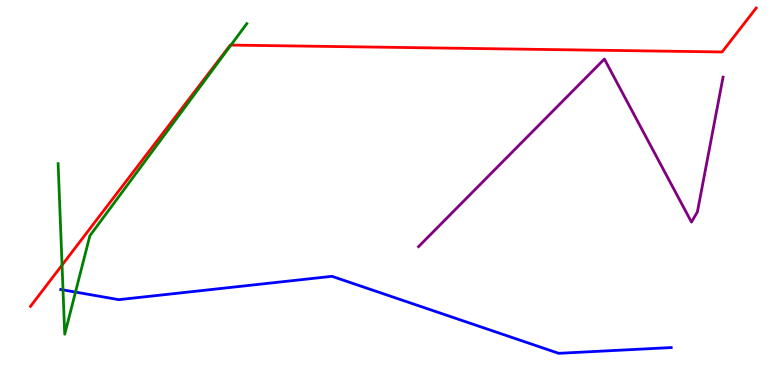[{'lines': ['blue', 'red'], 'intersections': []}, {'lines': ['green', 'red'], 'intersections': [{'x': 0.801, 'y': 3.11}, {'x': 2.98, 'y': 8.83}]}, {'lines': ['purple', 'red'], 'intersections': []}, {'lines': ['blue', 'green'], 'intersections': [{'x': 0.813, 'y': 2.47}, {'x': 0.974, 'y': 2.41}]}, {'lines': ['blue', 'purple'], 'intersections': []}, {'lines': ['green', 'purple'], 'intersections': []}]